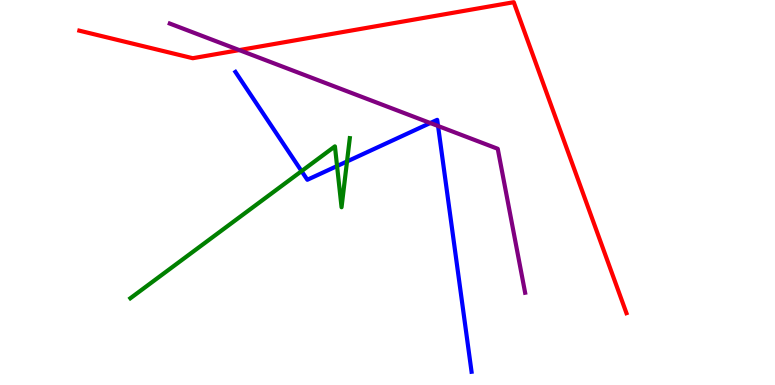[{'lines': ['blue', 'red'], 'intersections': []}, {'lines': ['green', 'red'], 'intersections': []}, {'lines': ['purple', 'red'], 'intersections': [{'x': 3.09, 'y': 8.7}]}, {'lines': ['blue', 'green'], 'intersections': [{'x': 3.89, 'y': 5.56}, {'x': 4.35, 'y': 5.69}, {'x': 4.48, 'y': 5.81}]}, {'lines': ['blue', 'purple'], 'intersections': [{'x': 5.55, 'y': 6.8}, {'x': 5.65, 'y': 6.73}]}, {'lines': ['green', 'purple'], 'intersections': []}]